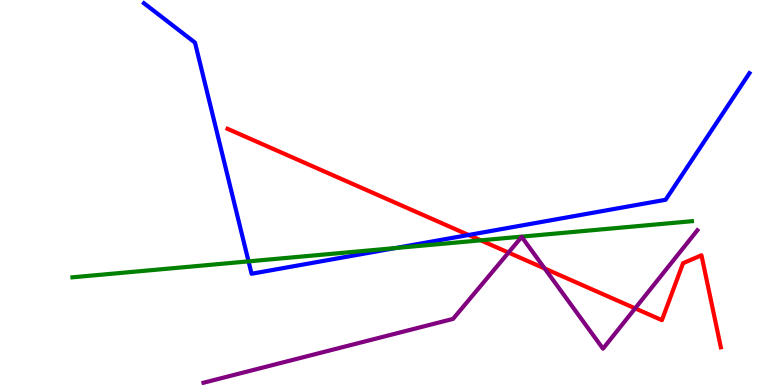[{'lines': ['blue', 'red'], 'intersections': [{'x': 6.05, 'y': 3.9}]}, {'lines': ['green', 'red'], 'intersections': [{'x': 6.2, 'y': 3.76}]}, {'lines': ['purple', 'red'], 'intersections': [{'x': 6.56, 'y': 3.44}, {'x': 7.03, 'y': 3.03}, {'x': 8.2, 'y': 1.99}]}, {'lines': ['blue', 'green'], 'intersections': [{'x': 3.21, 'y': 3.21}, {'x': 5.1, 'y': 3.56}]}, {'lines': ['blue', 'purple'], 'intersections': []}, {'lines': ['green', 'purple'], 'intersections': []}]